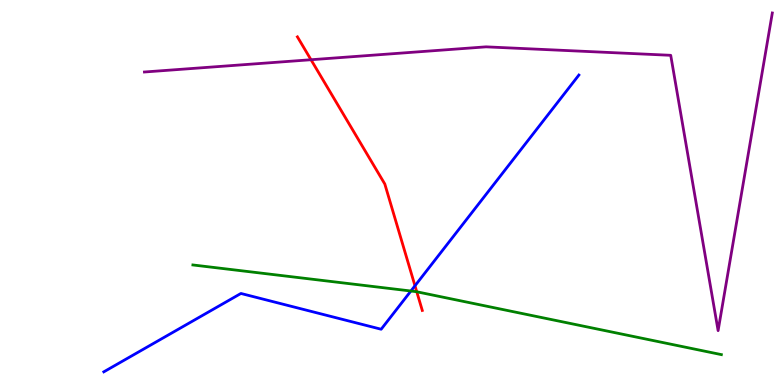[{'lines': ['blue', 'red'], 'intersections': [{'x': 5.35, 'y': 2.58}]}, {'lines': ['green', 'red'], 'intersections': [{'x': 5.38, 'y': 2.42}]}, {'lines': ['purple', 'red'], 'intersections': [{'x': 4.01, 'y': 8.45}]}, {'lines': ['blue', 'green'], 'intersections': [{'x': 5.3, 'y': 2.44}]}, {'lines': ['blue', 'purple'], 'intersections': []}, {'lines': ['green', 'purple'], 'intersections': []}]